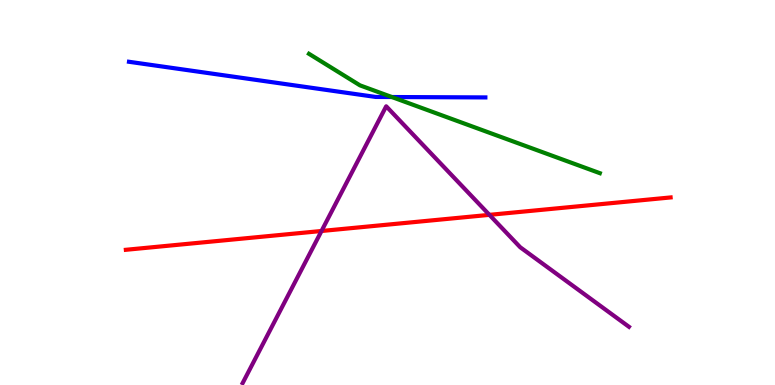[{'lines': ['blue', 'red'], 'intersections': []}, {'lines': ['green', 'red'], 'intersections': []}, {'lines': ['purple', 'red'], 'intersections': [{'x': 4.15, 'y': 4.0}, {'x': 6.31, 'y': 4.42}]}, {'lines': ['blue', 'green'], 'intersections': [{'x': 5.06, 'y': 7.48}]}, {'lines': ['blue', 'purple'], 'intersections': []}, {'lines': ['green', 'purple'], 'intersections': []}]